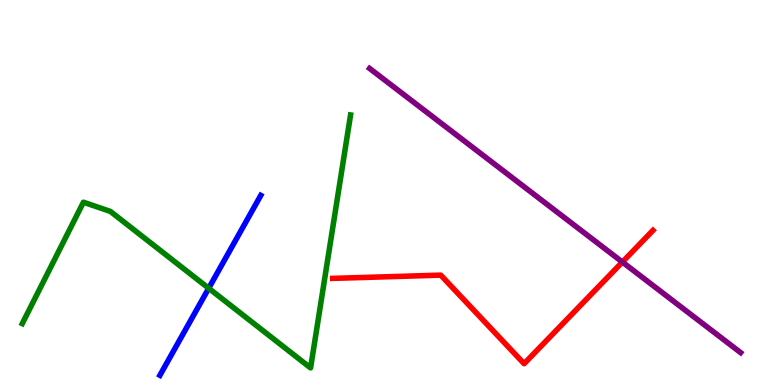[{'lines': ['blue', 'red'], 'intersections': []}, {'lines': ['green', 'red'], 'intersections': []}, {'lines': ['purple', 'red'], 'intersections': [{'x': 8.03, 'y': 3.19}]}, {'lines': ['blue', 'green'], 'intersections': [{'x': 2.69, 'y': 2.51}]}, {'lines': ['blue', 'purple'], 'intersections': []}, {'lines': ['green', 'purple'], 'intersections': []}]